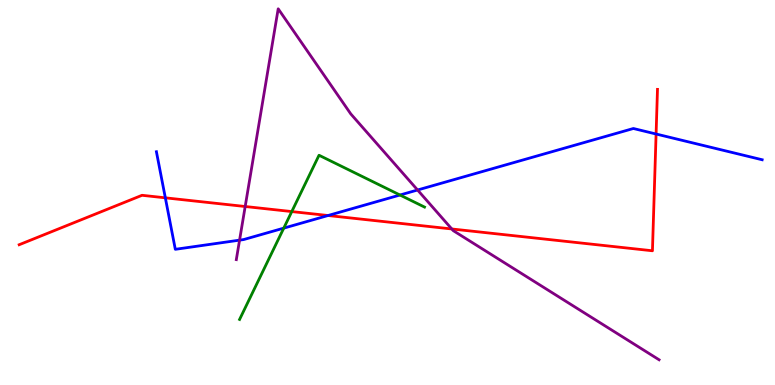[{'lines': ['blue', 'red'], 'intersections': [{'x': 2.13, 'y': 4.86}, {'x': 4.23, 'y': 4.4}, {'x': 8.47, 'y': 6.52}]}, {'lines': ['green', 'red'], 'intersections': [{'x': 3.76, 'y': 4.5}]}, {'lines': ['purple', 'red'], 'intersections': [{'x': 3.16, 'y': 4.64}, {'x': 5.83, 'y': 4.05}]}, {'lines': ['blue', 'green'], 'intersections': [{'x': 3.66, 'y': 4.07}, {'x': 5.16, 'y': 4.93}]}, {'lines': ['blue', 'purple'], 'intersections': [{'x': 3.09, 'y': 3.76}, {'x': 5.39, 'y': 5.06}]}, {'lines': ['green', 'purple'], 'intersections': []}]